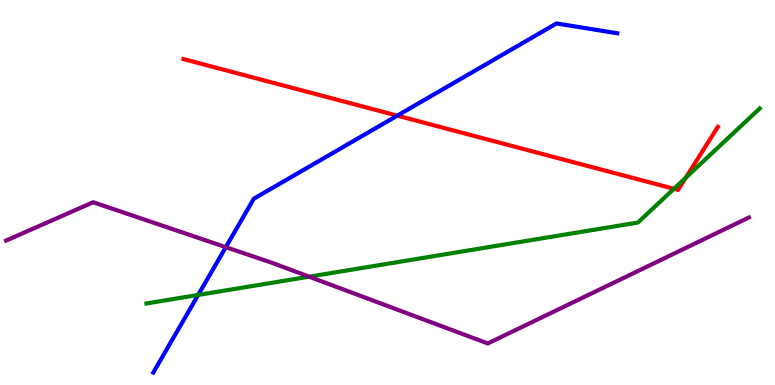[{'lines': ['blue', 'red'], 'intersections': [{'x': 5.13, 'y': 7.0}]}, {'lines': ['green', 'red'], 'intersections': [{'x': 8.7, 'y': 5.1}, {'x': 8.85, 'y': 5.38}]}, {'lines': ['purple', 'red'], 'intersections': []}, {'lines': ['blue', 'green'], 'intersections': [{'x': 2.56, 'y': 2.34}]}, {'lines': ['blue', 'purple'], 'intersections': [{'x': 2.91, 'y': 3.58}]}, {'lines': ['green', 'purple'], 'intersections': [{'x': 3.99, 'y': 2.81}]}]